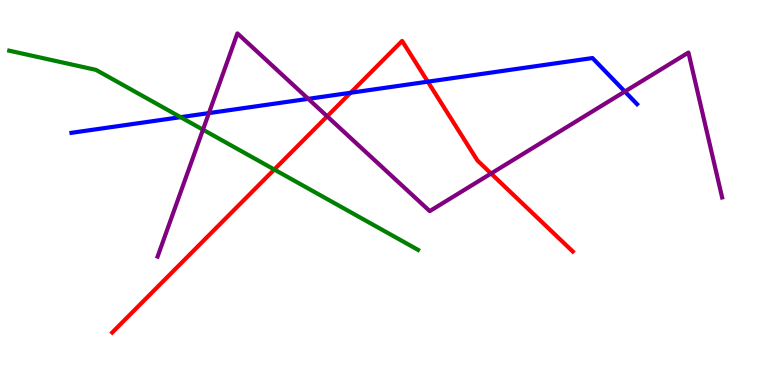[{'lines': ['blue', 'red'], 'intersections': [{'x': 4.52, 'y': 7.59}, {'x': 5.52, 'y': 7.88}]}, {'lines': ['green', 'red'], 'intersections': [{'x': 3.54, 'y': 5.6}]}, {'lines': ['purple', 'red'], 'intersections': [{'x': 4.22, 'y': 6.98}, {'x': 6.34, 'y': 5.49}]}, {'lines': ['blue', 'green'], 'intersections': [{'x': 2.33, 'y': 6.96}]}, {'lines': ['blue', 'purple'], 'intersections': [{'x': 2.7, 'y': 7.06}, {'x': 3.98, 'y': 7.43}, {'x': 8.06, 'y': 7.62}]}, {'lines': ['green', 'purple'], 'intersections': [{'x': 2.62, 'y': 6.63}]}]